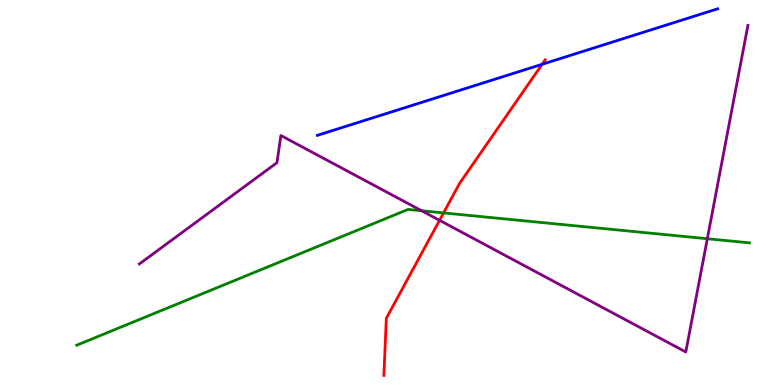[{'lines': ['blue', 'red'], 'intersections': [{'x': 7.0, 'y': 8.33}]}, {'lines': ['green', 'red'], 'intersections': [{'x': 5.72, 'y': 4.47}]}, {'lines': ['purple', 'red'], 'intersections': [{'x': 5.67, 'y': 4.28}]}, {'lines': ['blue', 'green'], 'intersections': []}, {'lines': ['blue', 'purple'], 'intersections': []}, {'lines': ['green', 'purple'], 'intersections': [{'x': 5.44, 'y': 4.53}, {'x': 9.13, 'y': 3.8}]}]